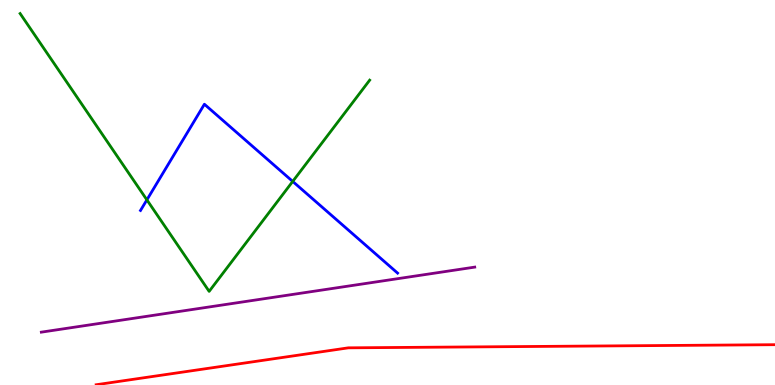[{'lines': ['blue', 'red'], 'intersections': []}, {'lines': ['green', 'red'], 'intersections': []}, {'lines': ['purple', 'red'], 'intersections': []}, {'lines': ['blue', 'green'], 'intersections': [{'x': 1.9, 'y': 4.81}, {'x': 3.78, 'y': 5.29}]}, {'lines': ['blue', 'purple'], 'intersections': []}, {'lines': ['green', 'purple'], 'intersections': []}]